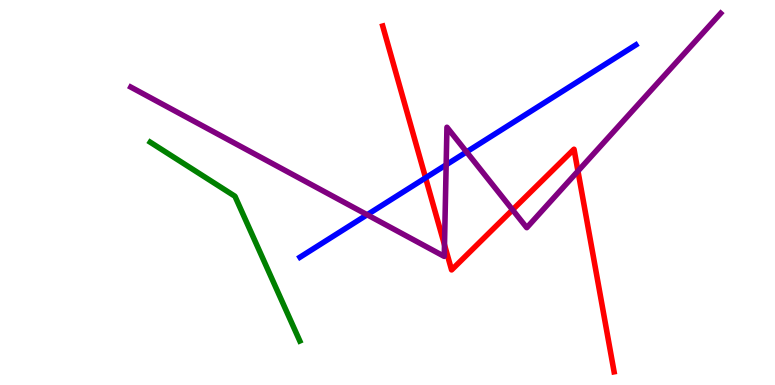[{'lines': ['blue', 'red'], 'intersections': [{'x': 5.49, 'y': 5.38}]}, {'lines': ['green', 'red'], 'intersections': []}, {'lines': ['purple', 'red'], 'intersections': [{'x': 5.74, 'y': 3.64}, {'x': 6.61, 'y': 4.55}, {'x': 7.46, 'y': 5.56}]}, {'lines': ['blue', 'green'], 'intersections': []}, {'lines': ['blue', 'purple'], 'intersections': [{'x': 4.74, 'y': 4.42}, {'x': 5.76, 'y': 5.72}, {'x': 6.02, 'y': 6.05}]}, {'lines': ['green', 'purple'], 'intersections': []}]